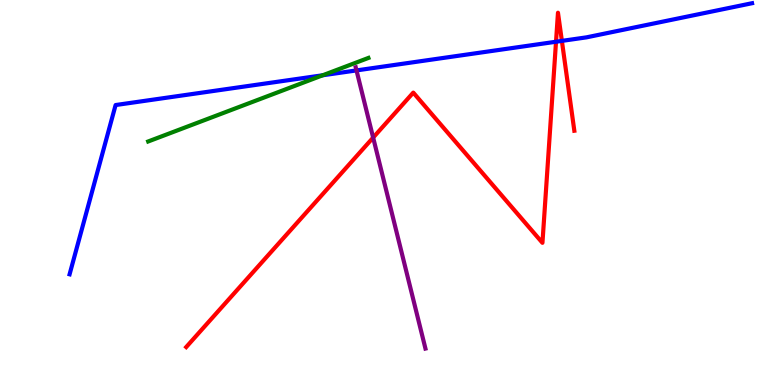[{'lines': ['blue', 'red'], 'intersections': [{'x': 7.17, 'y': 8.92}, {'x': 7.25, 'y': 8.94}]}, {'lines': ['green', 'red'], 'intersections': []}, {'lines': ['purple', 'red'], 'intersections': [{'x': 4.81, 'y': 6.43}]}, {'lines': ['blue', 'green'], 'intersections': [{'x': 4.16, 'y': 8.04}]}, {'lines': ['blue', 'purple'], 'intersections': [{'x': 4.6, 'y': 8.17}]}, {'lines': ['green', 'purple'], 'intersections': []}]